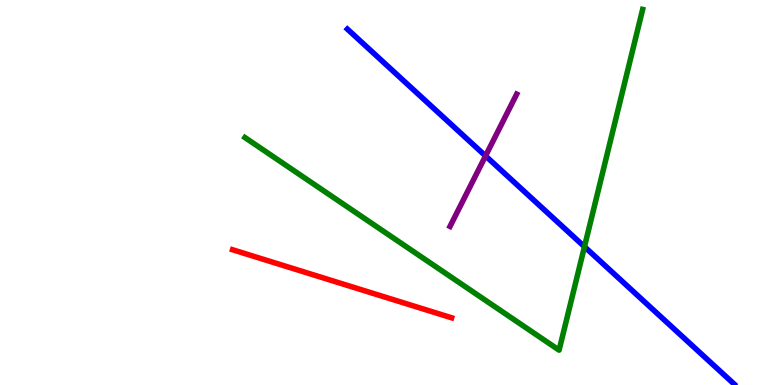[{'lines': ['blue', 'red'], 'intersections': []}, {'lines': ['green', 'red'], 'intersections': []}, {'lines': ['purple', 'red'], 'intersections': []}, {'lines': ['blue', 'green'], 'intersections': [{'x': 7.54, 'y': 3.59}]}, {'lines': ['blue', 'purple'], 'intersections': [{'x': 6.27, 'y': 5.95}]}, {'lines': ['green', 'purple'], 'intersections': []}]